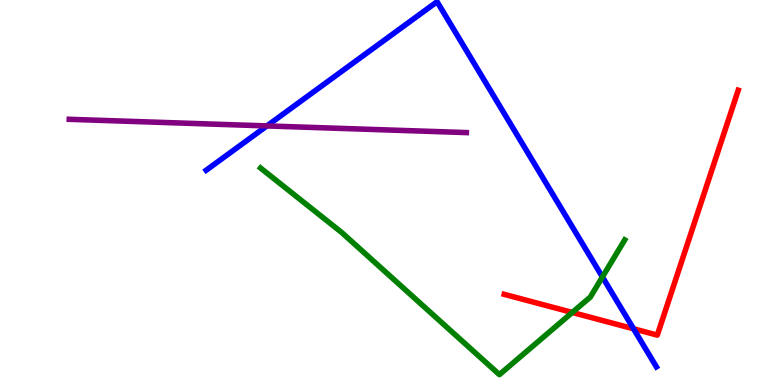[{'lines': ['blue', 'red'], 'intersections': [{'x': 8.17, 'y': 1.46}]}, {'lines': ['green', 'red'], 'intersections': [{'x': 7.38, 'y': 1.88}]}, {'lines': ['purple', 'red'], 'intersections': []}, {'lines': ['blue', 'green'], 'intersections': [{'x': 7.77, 'y': 2.81}]}, {'lines': ['blue', 'purple'], 'intersections': [{'x': 3.44, 'y': 6.73}]}, {'lines': ['green', 'purple'], 'intersections': []}]